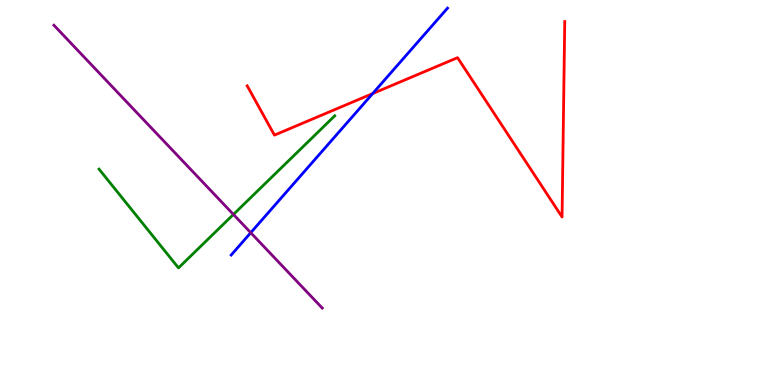[{'lines': ['blue', 'red'], 'intersections': [{'x': 4.81, 'y': 7.57}]}, {'lines': ['green', 'red'], 'intersections': []}, {'lines': ['purple', 'red'], 'intersections': []}, {'lines': ['blue', 'green'], 'intersections': []}, {'lines': ['blue', 'purple'], 'intersections': [{'x': 3.24, 'y': 3.96}]}, {'lines': ['green', 'purple'], 'intersections': [{'x': 3.01, 'y': 4.43}]}]